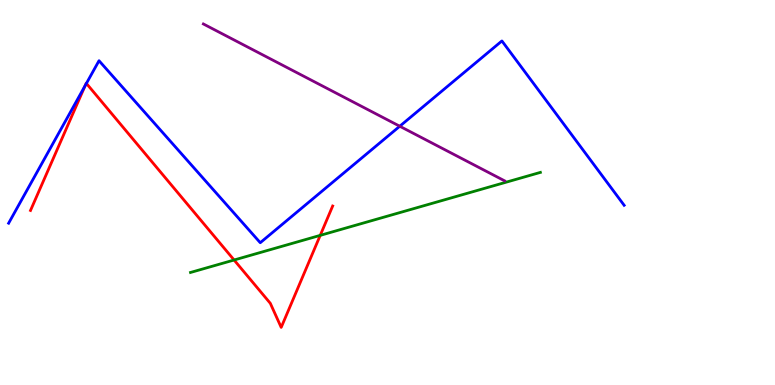[{'lines': ['blue', 'red'], 'intersections': [{'x': 1.1, 'y': 7.77}, {'x': 1.11, 'y': 7.83}]}, {'lines': ['green', 'red'], 'intersections': [{'x': 3.02, 'y': 3.25}, {'x': 4.13, 'y': 3.89}]}, {'lines': ['purple', 'red'], 'intersections': []}, {'lines': ['blue', 'green'], 'intersections': []}, {'lines': ['blue', 'purple'], 'intersections': [{'x': 5.16, 'y': 6.72}]}, {'lines': ['green', 'purple'], 'intersections': []}]